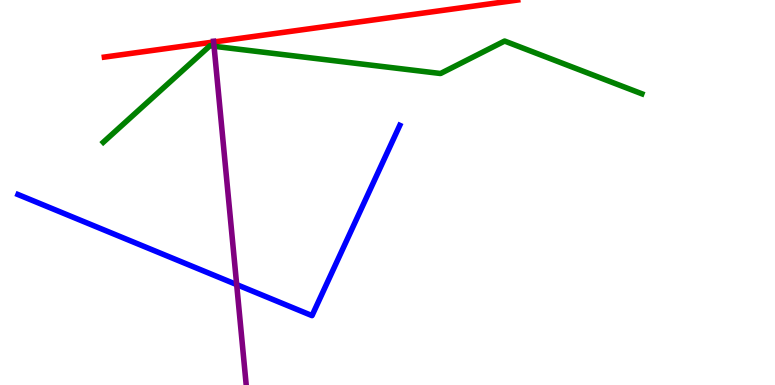[{'lines': ['blue', 'red'], 'intersections': []}, {'lines': ['green', 'red'], 'intersections': []}, {'lines': ['purple', 'red'], 'intersections': [{'x': 2.76, 'y': 8.91}]}, {'lines': ['blue', 'green'], 'intersections': []}, {'lines': ['blue', 'purple'], 'intersections': [{'x': 3.05, 'y': 2.61}]}, {'lines': ['green', 'purple'], 'intersections': [{'x': 2.76, 'y': 8.8}]}]